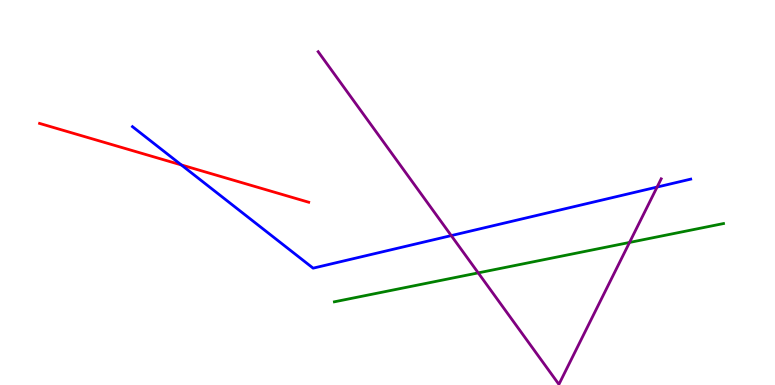[{'lines': ['blue', 'red'], 'intersections': [{'x': 2.34, 'y': 5.72}]}, {'lines': ['green', 'red'], 'intersections': []}, {'lines': ['purple', 'red'], 'intersections': []}, {'lines': ['blue', 'green'], 'intersections': []}, {'lines': ['blue', 'purple'], 'intersections': [{'x': 5.82, 'y': 3.88}, {'x': 8.48, 'y': 5.14}]}, {'lines': ['green', 'purple'], 'intersections': [{'x': 6.17, 'y': 2.91}, {'x': 8.12, 'y': 3.7}]}]